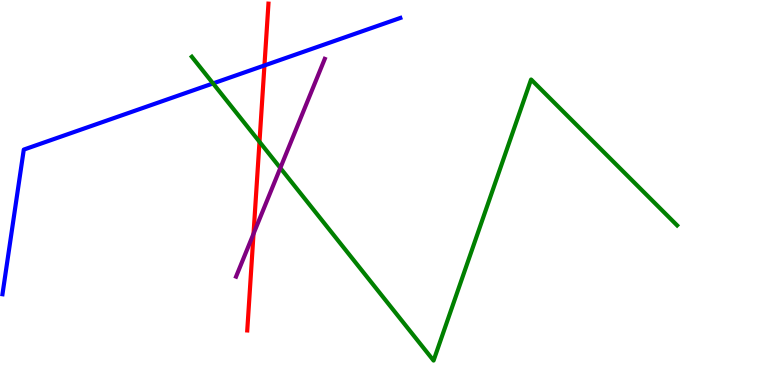[{'lines': ['blue', 'red'], 'intersections': [{'x': 3.41, 'y': 8.3}]}, {'lines': ['green', 'red'], 'intersections': [{'x': 3.35, 'y': 6.32}]}, {'lines': ['purple', 'red'], 'intersections': [{'x': 3.27, 'y': 3.93}]}, {'lines': ['blue', 'green'], 'intersections': [{'x': 2.75, 'y': 7.83}]}, {'lines': ['blue', 'purple'], 'intersections': []}, {'lines': ['green', 'purple'], 'intersections': [{'x': 3.62, 'y': 5.64}]}]